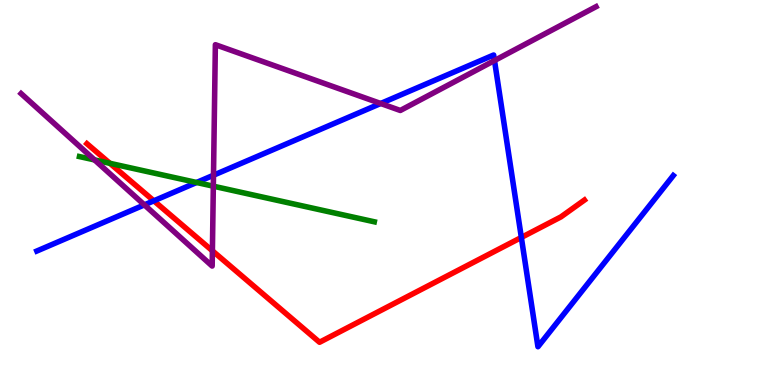[{'lines': ['blue', 'red'], 'intersections': [{'x': 1.99, 'y': 4.78}, {'x': 6.73, 'y': 3.83}]}, {'lines': ['green', 'red'], 'intersections': [{'x': 1.42, 'y': 5.76}]}, {'lines': ['purple', 'red'], 'intersections': [{'x': 2.74, 'y': 3.49}]}, {'lines': ['blue', 'green'], 'intersections': [{'x': 2.54, 'y': 5.26}]}, {'lines': ['blue', 'purple'], 'intersections': [{'x': 1.86, 'y': 4.68}, {'x': 2.75, 'y': 5.45}, {'x': 4.91, 'y': 7.31}, {'x': 6.38, 'y': 8.43}]}, {'lines': ['green', 'purple'], 'intersections': [{'x': 1.22, 'y': 5.85}, {'x': 2.75, 'y': 5.16}]}]